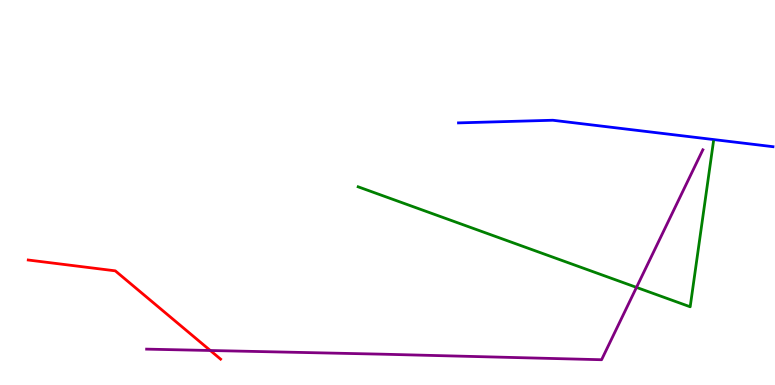[{'lines': ['blue', 'red'], 'intersections': []}, {'lines': ['green', 'red'], 'intersections': []}, {'lines': ['purple', 'red'], 'intersections': [{'x': 2.71, 'y': 0.896}]}, {'lines': ['blue', 'green'], 'intersections': []}, {'lines': ['blue', 'purple'], 'intersections': []}, {'lines': ['green', 'purple'], 'intersections': [{'x': 8.21, 'y': 2.54}]}]